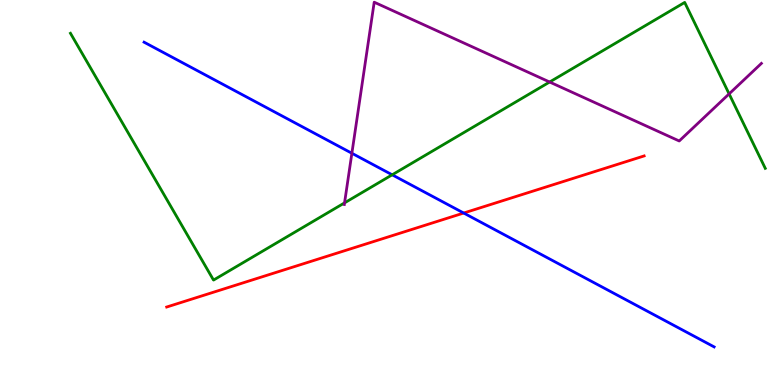[{'lines': ['blue', 'red'], 'intersections': [{'x': 5.98, 'y': 4.47}]}, {'lines': ['green', 'red'], 'intersections': []}, {'lines': ['purple', 'red'], 'intersections': []}, {'lines': ['blue', 'green'], 'intersections': [{'x': 5.06, 'y': 5.46}]}, {'lines': ['blue', 'purple'], 'intersections': [{'x': 4.54, 'y': 6.02}]}, {'lines': ['green', 'purple'], 'intersections': [{'x': 4.45, 'y': 4.73}, {'x': 7.09, 'y': 7.87}, {'x': 9.41, 'y': 7.56}]}]